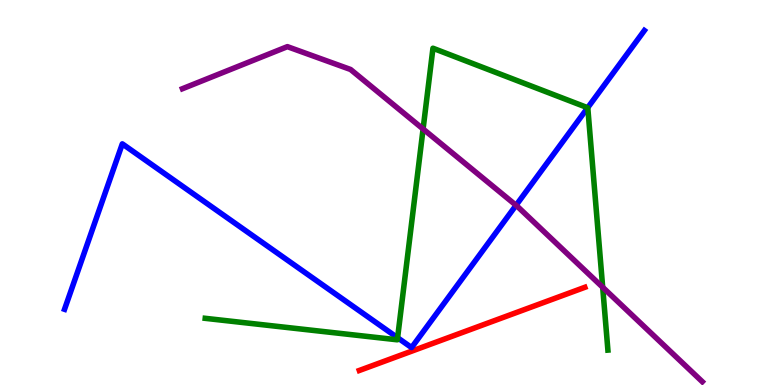[{'lines': ['blue', 'red'], 'intersections': []}, {'lines': ['green', 'red'], 'intersections': []}, {'lines': ['purple', 'red'], 'intersections': []}, {'lines': ['blue', 'green'], 'intersections': [{'x': 5.13, 'y': 1.23}, {'x': 7.58, 'y': 7.2}]}, {'lines': ['blue', 'purple'], 'intersections': [{'x': 6.66, 'y': 4.67}]}, {'lines': ['green', 'purple'], 'intersections': [{'x': 5.46, 'y': 6.65}, {'x': 7.78, 'y': 2.54}]}]